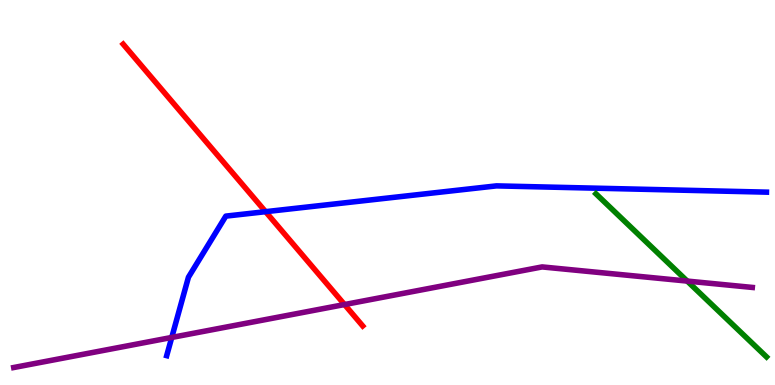[{'lines': ['blue', 'red'], 'intersections': [{'x': 3.43, 'y': 4.5}]}, {'lines': ['green', 'red'], 'intersections': []}, {'lines': ['purple', 'red'], 'intersections': [{'x': 4.45, 'y': 2.09}]}, {'lines': ['blue', 'green'], 'intersections': []}, {'lines': ['blue', 'purple'], 'intersections': [{'x': 2.22, 'y': 1.24}]}, {'lines': ['green', 'purple'], 'intersections': [{'x': 8.87, 'y': 2.7}]}]